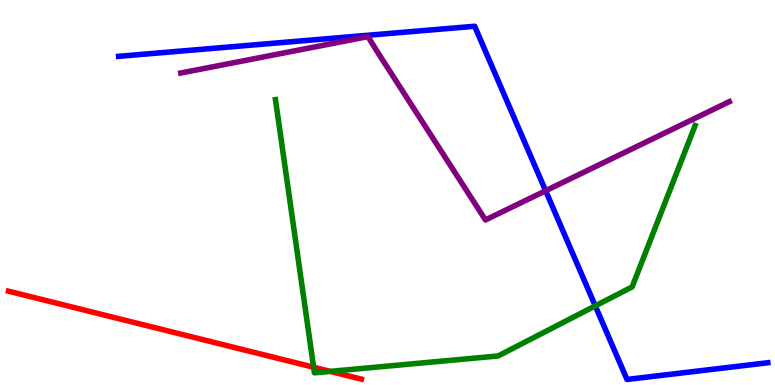[{'lines': ['blue', 'red'], 'intersections': []}, {'lines': ['green', 'red'], 'intersections': [{'x': 4.05, 'y': 0.461}, {'x': 4.26, 'y': 0.354}]}, {'lines': ['purple', 'red'], 'intersections': []}, {'lines': ['blue', 'green'], 'intersections': [{'x': 7.68, 'y': 2.05}]}, {'lines': ['blue', 'purple'], 'intersections': [{'x': 7.04, 'y': 5.05}]}, {'lines': ['green', 'purple'], 'intersections': []}]